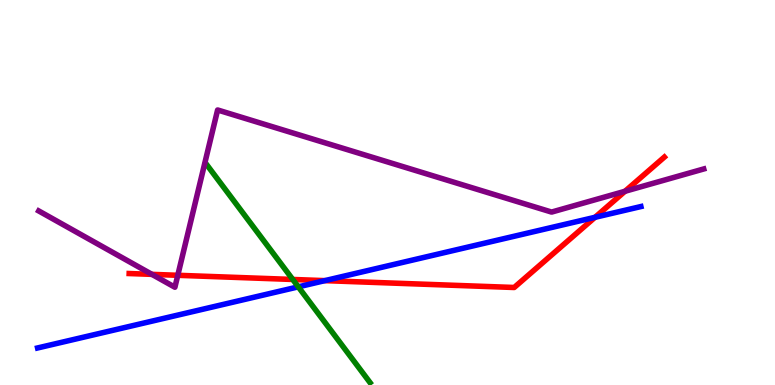[{'lines': ['blue', 'red'], 'intersections': [{'x': 4.19, 'y': 2.71}, {'x': 7.68, 'y': 4.36}]}, {'lines': ['green', 'red'], 'intersections': [{'x': 3.78, 'y': 2.74}]}, {'lines': ['purple', 'red'], 'intersections': [{'x': 1.96, 'y': 2.87}, {'x': 2.29, 'y': 2.85}, {'x': 8.06, 'y': 5.03}]}, {'lines': ['blue', 'green'], 'intersections': [{'x': 3.85, 'y': 2.55}]}, {'lines': ['blue', 'purple'], 'intersections': []}, {'lines': ['green', 'purple'], 'intersections': []}]